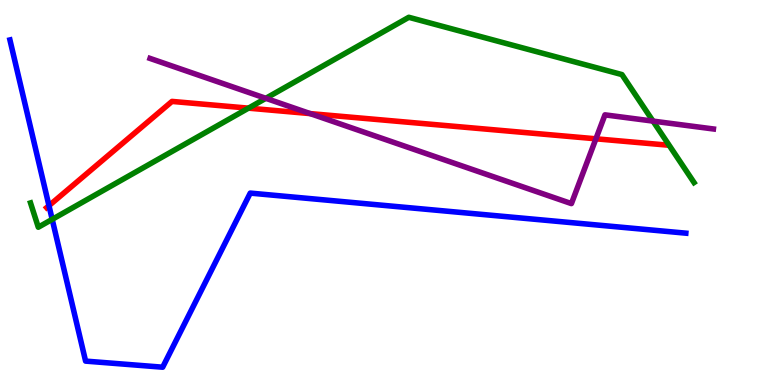[{'lines': ['blue', 'red'], 'intersections': [{'x': 0.632, 'y': 4.66}]}, {'lines': ['green', 'red'], 'intersections': [{'x': 3.21, 'y': 7.19}]}, {'lines': ['purple', 'red'], 'intersections': [{'x': 4.0, 'y': 7.05}, {'x': 7.69, 'y': 6.39}]}, {'lines': ['blue', 'green'], 'intersections': [{'x': 0.673, 'y': 4.3}]}, {'lines': ['blue', 'purple'], 'intersections': []}, {'lines': ['green', 'purple'], 'intersections': [{'x': 3.43, 'y': 7.45}, {'x': 8.43, 'y': 6.85}]}]